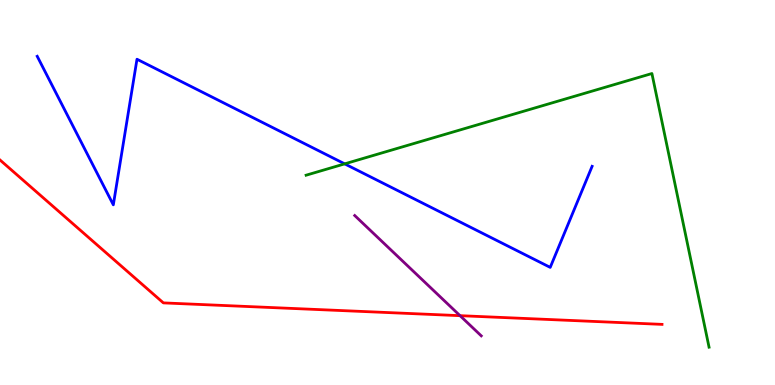[{'lines': ['blue', 'red'], 'intersections': []}, {'lines': ['green', 'red'], 'intersections': []}, {'lines': ['purple', 'red'], 'intersections': [{'x': 5.94, 'y': 1.8}]}, {'lines': ['blue', 'green'], 'intersections': [{'x': 4.45, 'y': 5.74}]}, {'lines': ['blue', 'purple'], 'intersections': []}, {'lines': ['green', 'purple'], 'intersections': []}]